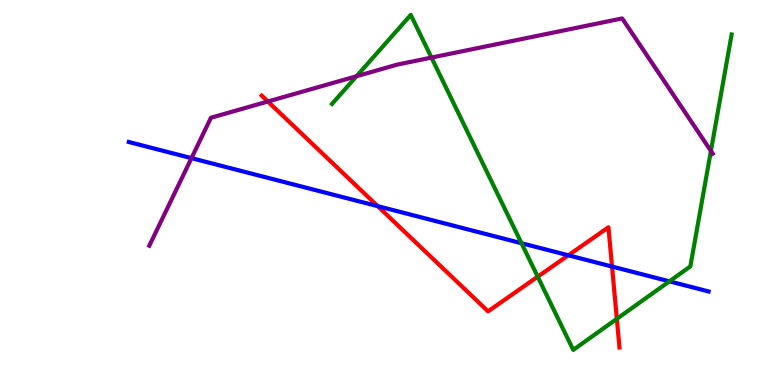[{'lines': ['blue', 'red'], 'intersections': [{'x': 4.87, 'y': 4.65}, {'x': 7.33, 'y': 3.37}, {'x': 7.9, 'y': 3.08}]}, {'lines': ['green', 'red'], 'intersections': [{'x': 6.94, 'y': 2.81}, {'x': 7.96, 'y': 1.72}]}, {'lines': ['purple', 'red'], 'intersections': [{'x': 3.46, 'y': 7.36}]}, {'lines': ['blue', 'green'], 'intersections': [{'x': 6.73, 'y': 3.68}, {'x': 8.64, 'y': 2.69}]}, {'lines': ['blue', 'purple'], 'intersections': [{'x': 2.47, 'y': 5.89}]}, {'lines': ['green', 'purple'], 'intersections': [{'x': 4.6, 'y': 8.02}, {'x': 5.57, 'y': 8.5}, {'x': 9.17, 'y': 6.08}]}]